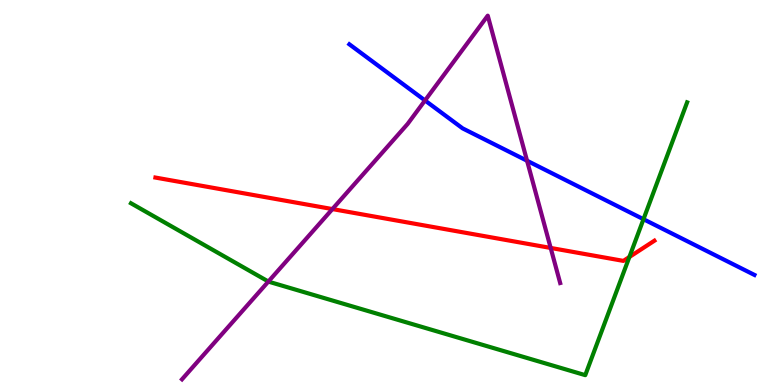[{'lines': ['blue', 'red'], 'intersections': []}, {'lines': ['green', 'red'], 'intersections': [{'x': 8.12, 'y': 3.32}]}, {'lines': ['purple', 'red'], 'intersections': [{'x': 4.29, 'y': 4.57}, {'x': 7.11, 'y': 3.56}]}, {'lines': ['blue', 'green'], 'intersections': [{'x': 8.3, 'y': 4.31}]}, {'lines': ['blue', 'purple'], 'intersections': [{'x': 5.48, 'y': 7.39}, {'x': 6.8, 'y': 5.83}]}, {'lines': ['green', 'purple'], 'intersections': [{'x': 3.46, 'y': 2.69}]}]